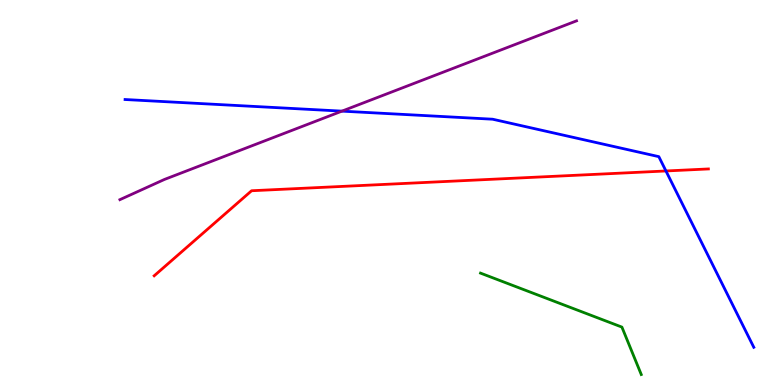[{'lines': ['blue', 'red'], 'intersections': [{'x': 8.59, 'y': 5.56}]}, {'lines': ['green', 'red'], 'intersections': []}, {'lines': ['purple', 'red'], 'intersections': []}, {'lines': ['blue', 'green'], 'intersections': []}, {'lines': ['blue', 'purple'], 'intersections': [{'x': 4.41, 'y': 7.11}]}, {'lines': ['green', 'purple'], 'intersections': []}]